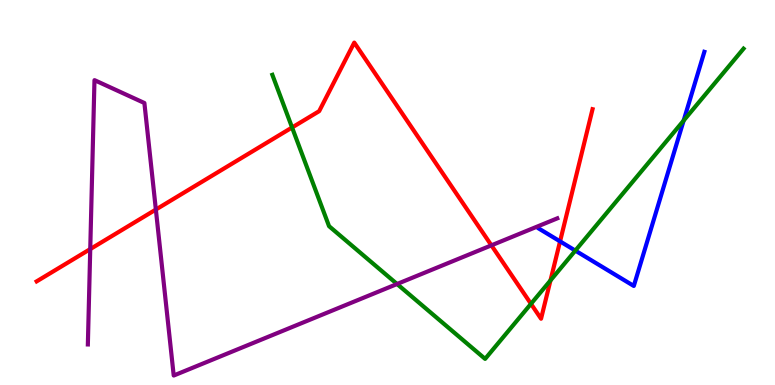[{'lines': ['blue', 'red'], 'intersections': [{'x': 7.23, 'y': 3.73}]}, {'lines': ['green', 'red'], 'intersections': [{'x': 3.77, 'y': 6.69}, {'x': 6.85, 'y': 2.11}, {'x': 7.1, 'y': 2.72}]}, {'lines': ['purple', 'red'], 'intersections': [{'x': 1.16, 'y': 3.53}, {'x': 2.01, 'y': 4.56}, {'x': 6.34, 'y': 3.63}]}, {'lines': ['blue', 'green'], 'intersections': [{'x': 7.42, 'y': 3.49}, {'x': 8.82, 'y': 6.87}]}, {'lines': ['blue', 'purple'], 'intersections': []}, {'lines': ['green', 'purple'], 'intersections': [{'x': 5.12, 'y': 2.62}]}]